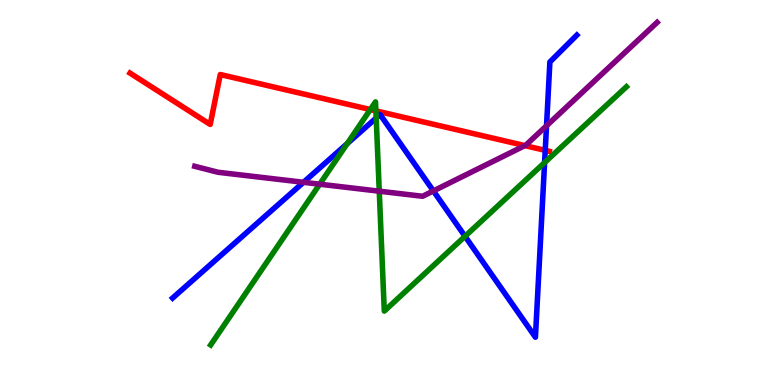[{'lines': ['blue', 'red'], 'intersections': [{'x': 7.04, 'y': 6.09}]}, {'lines': ['green', 'red'], 'intersections': [{'x': 4.78, 'y': 7.15}, {'x': 4.85, 'y': 7.12}]}, {'lines': ['purple', 'red'], 'intersections': [{'x': 6.77, 'y': 6.22}]}, {'lines': ['blue', 'green'], 'intersections': [{'x': 4.48, 'y': 6.27}, {'x': 4.85, 'y': 6.94}, {'x': 6.0, 'y': 3.86}, {'x': 7.03, 'y': 5.78}]}, {'lines': ['blue', 'purple'], 'intersections': [{'x': 3.92, 'y': 5.26}, {'x': 5.59, 'y': 5.04}, {'x': 7.05, 'y': 6.73}]}, {'lines': ['green', 'purple'], 'intersections': [{'x': 4.13, 'y': 5.22}, {'x': 4.89, 'y': 5.03}]}]